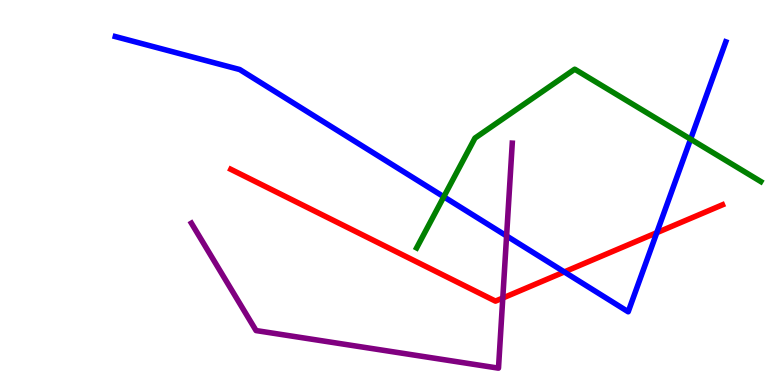[{'lines': ['blue', 'red'], 'intersections': [{'x': 7.28, 'y': 2.94}, {'x': 8.47, 'y': 3.96}]}, {'lines': ['green', 'red'], 'intersections': []}, {'lines': ['purple', 'red'], 'intersections': [{'x': 6.49, 'y': 2.26}]}, {'lines': ['blue', 'green'], 'intersections': [{'x': 5.73, 'y': 4.89}, {'x': 8.91, 'y': 6.39}]}, {'lines': ['blue', 'purple'], 'intersections': [{'x': 6.54, 'y': 3.87}]}, {'lines': ['green', 'purple'], 'intersections': []}]